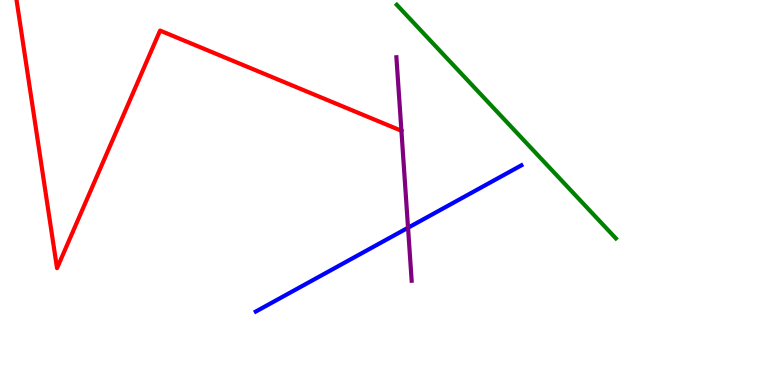[{'lines': ['blue', 'red'], 'intersections': []}, {'lines': ['green', 'red'], 'intersections': []}, {'lines': ['purple', 'red'], 'intersections': [{'x': 5.18, 'y': 6.6}]}, {'lines': ['blue', 'green'], 'intersections': []}, {'lines': ['blue', 'purple'], 'intersections': [{'x': 5.27, 'y': 4.08}]}, {'lines': ['green', 'purple'], 'intersections': []}]